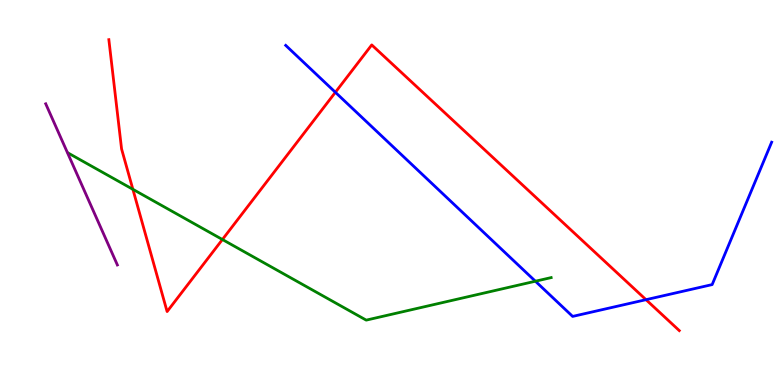[{'lines': ['blue', 'red'], 'intersections': [{'x': 4.33, 'y': 7.6}, {'x': 8.34, 'y': 2.22}]}, {'lines': ['green', 'red'], 'intersections': [{'x': 1.71, 'y': 5.08}, {'x': 2.87, 'y': 3.78}]}, {'lines': ['purple', 'red'], 'intersections': []}, {'lines': ['blue', 'green'], 'intersections': [{'x': 6.91, 'y': 2.7}]}, {'lines': ['blue', 'purple'], 'intersections': []}, {'lines': ['green', 'purple'], 'intersections': []}]